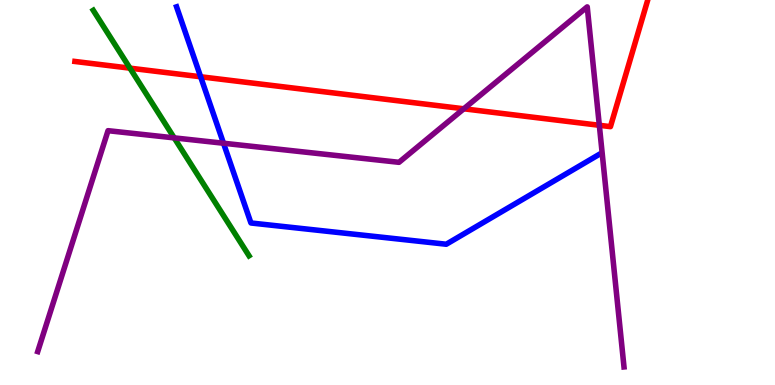[{'lines': ['blue', 'red'], 'intersections': [{'x': 2.59, 'y': 8.01}]}, {'lines': ['green', 'red'], 'intersections': [{'x': 1.68, 'y': 8.23}]}, {'lines': ['purple', 'red'], 'intersections': [{'x': 5.98, 'y': 7.17}, {'x': 7.73, 'y': 6.75}]}, {'lines': ['blue', 'green'], 'intersections': []}, {'lines': ['blue', 'purple'], 'intersections': [{'x': 2.88, 'y': 6.28}]}, {'lines': ['green', 'purple'], 'intersections': [{'x': 2.25, 'y': 6.42}]}]